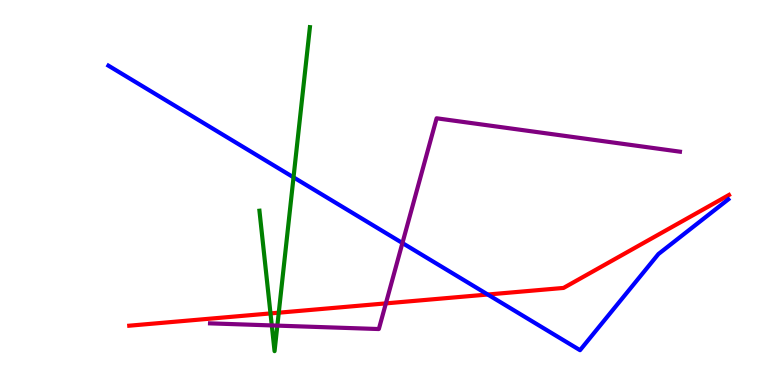[{'lines': ['blue', 'red'], 'intersections': [{'x': 6.29, 'y': 2.35}]}, {'lines': ['green', 'red'], 'intersections': [{'x': 3.49, 'y': 1.86}, {'x': 3.6, 'y': 1.88}]}, {'lines': ['purple', 'red'], 'intersections': [{'x': 4.98, 'y': 2.12}]}, {'lines': ['blue', 'green'], 'intersections': [{'x': 3.79, 'y': 5.39}]}, {'lines': ['blue', 'purple'], 'intersections': [{'x': 5.19, 'y': 3.69}]}, {'lines': ['green', 'purple'], 'intersections': [{'x': 3.51, 'y': 1.55}, {'x': 3.58, 'y': 1.54}]}]